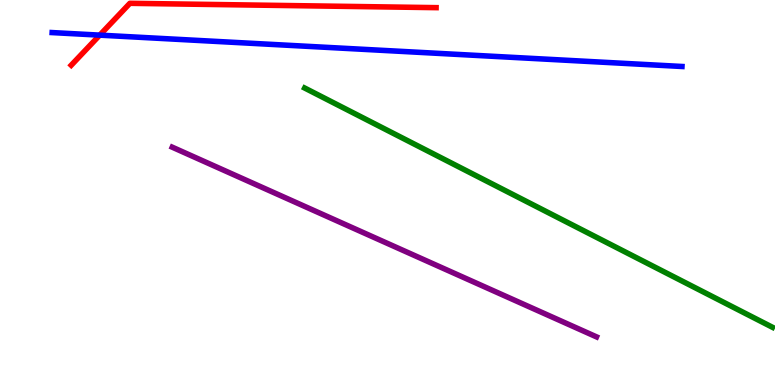[{'lines': ['blue', 'red'], 'intersections': [{'x': 1.29, 'y': 9.09}]}, {'lines': ['green', 'red'], 'intersections': []}, {'lines': ['purple', 'red'], 'intersections': []}, {'lines': ['blue', 'green'], 'intersections': []}, {'lines': ['blue', 'purple'], 'intersections': []}, {'lines': ['green', 'purple'], 'intersections': []}]